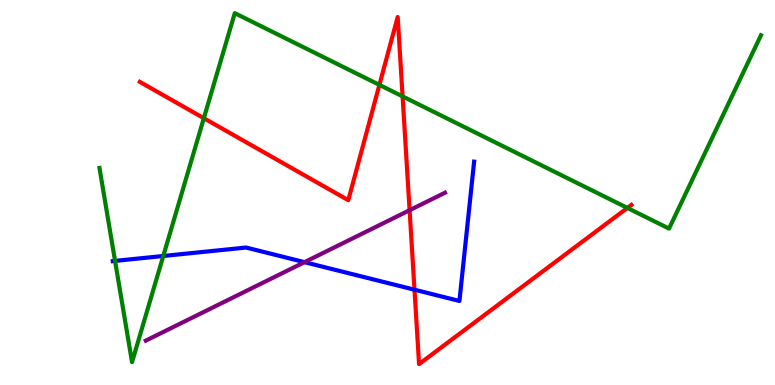[{'lines': ['blue', 'red'], 'intersections': [{'x': 5.35, 'y': 2.48}]}, {'lines': ['green', 'red'], 'intersections': [{'x': 2.63, 'y': 6.93}, {'x': 4.9, 'y': 7.8}, {'x': 5.19, 'y': 7.5}, {'x': 8.1, 'y': 4.6}]}, {'lines': ['purple', 'red'], 'intersections': [{'x': 5.29, 'y': 4.54}]}, {'lines': ['blue', 'green'], 'intersections': [{'x': 1.48, 'y': 3.22}, {'x': 2.11, 'y': 3.35}]}, {'lines': ['blue', 'purple'], 'intersections': [{'x': 3.93, 'y': 3.19}]}, {'lines': ['green', 'purple'], 'intersections': []}]